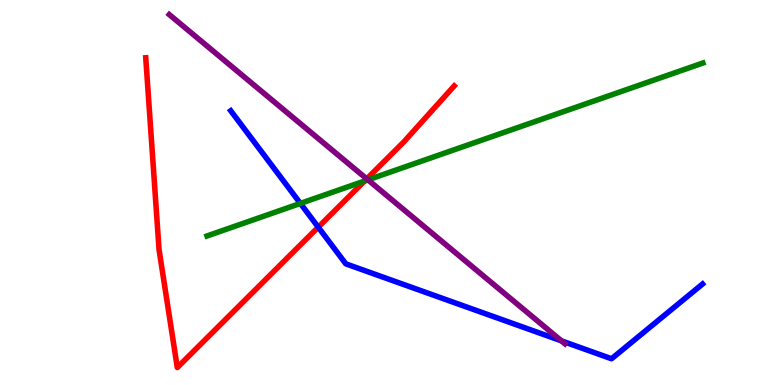[{'lines': ['blue', 'red'], 'intersections': [{'x': 4.11, 'y': 4.1}]}, {'lines': ['green', 'red'], 'intersections': [{'x': 4.7, 'y': 5.3}]}, {'lines': ['purple', 'red'], 'intersections': [{'x': 4.73, 'y': 5.35}]}, {'lines': ['blue', 'green'], 'intersections': [{'x': 3.88, 'y': 4.72}]}, {'lines': ['blue', 'purple'], 'intersections': [{'x': 7.24, 'y': 1.15}]}, {'lines': ['green', 'purple'], 'intersections': [{'x': 4.75, 'y': 5.33}]}]